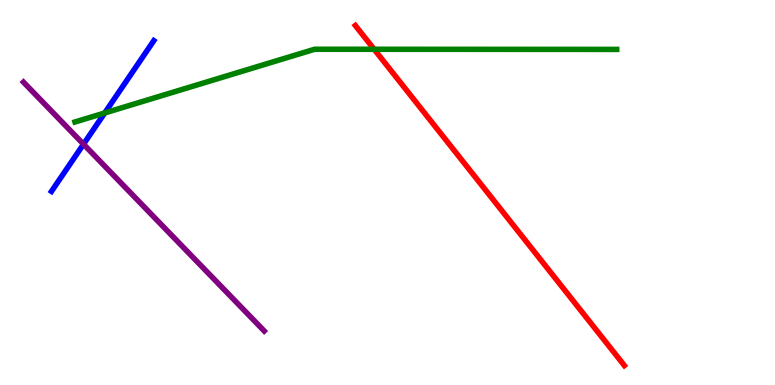[{'lines': ['blue', 'red'], 'intersections': []}, {'lines': ['green', 'red'], 'intersections': [{'x': 4.83, 'y': 8.72}]}, {'lines': ['purple', 'red'], 'intersections': []}, {'lines': ['blue', 'green'], 'intersections': [{'x': 1.35, 'y': 7.07}]}, {'lines': ['blue', 'purple'], 'intersections': [{'x': 1.08, 'y': 6.25}]}, {'lines': ['green', 'purple'], 'intersections': []}]